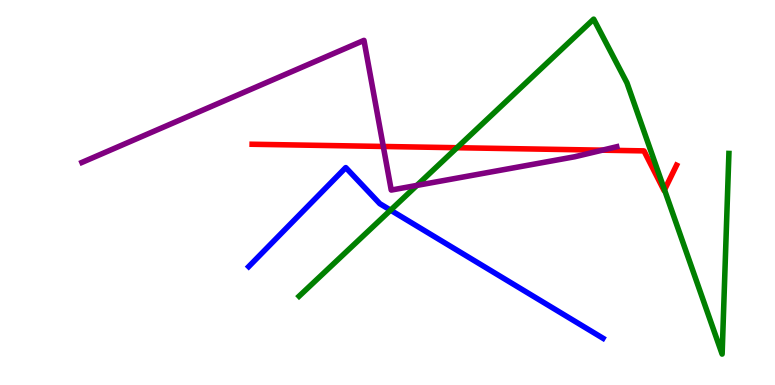[{'lines': ['blue', 'red'], 'intersections': []}, {'lines': ['green', 'red'], 'intersections': [{'x': 5.9, 'y': 6.16}, {'x': 8.57, 'y': 5.07}]}, {'lines': ['purple', 'red'], 'intersections': [{'x': 4.95, 'y': 6.2}, {'x': 7.77, 'y': 6.1}]}, {'lines': ['blue', 'green'], 'intersections': [{'x': 5.04, 'y': 4.54}]}, {'lines': ['blue', 'purple'], 'intersections': []}, {'lines': ['green', 'purple'], 'intersections': [{'x': 5.38, 'y': 5.18}]}]